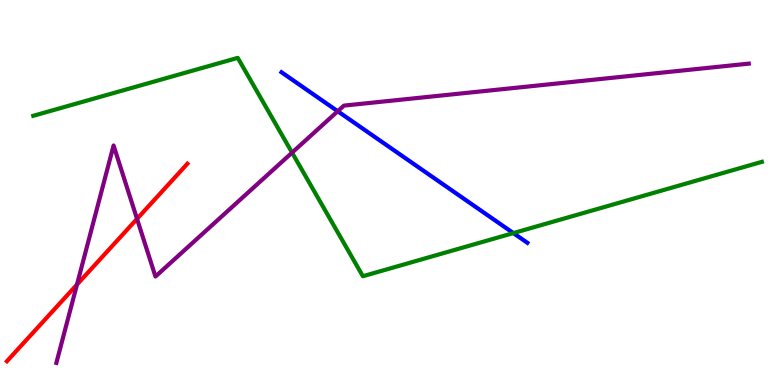[{'lines': ['blue', 'red'], 'intersections': []}, {'lines': ['green', 'red'], 'intersections': []}, {'lines': ['purple', 'red'], 'intersections': [{'x': 0.993, 'y': 2.61}, {'x': 1.77, 'y': 4.32}]}, {'lines': ['blue', 'green'], 'intersections': [{'x': 6.62, 'y': 3.95}]}, {'lines': ['blue', 'purple'], 'intersections': [{'x': 4.36, 'y': 7.11}]}, {'lines': ['green', 'purple'], 'intersections': [{'x': 3.77, 'y': 6.04}]}]